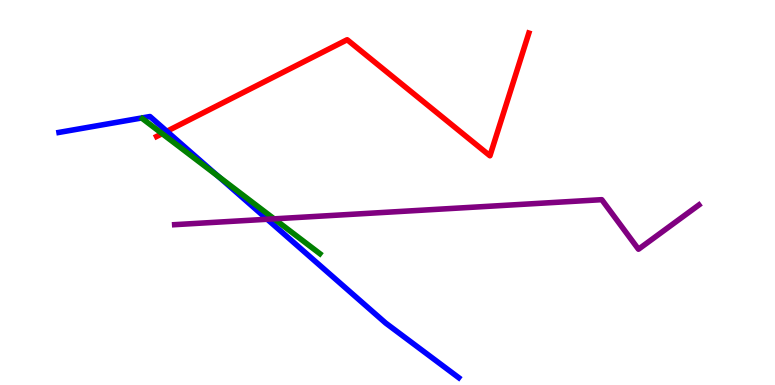[{'lines': ['blue', 'red'], 'intersections': [{'x': 2.15, 'y': 6.59}]}, {'lines': ['green', 'red'], 'intersections': [{'x': 2.09, 'y': 6.53}]}, {'lines': ['purple', 'red'], 'intersections': []}, {'lines': ['blue', 'green'], 'intersections': [{'x': 2.81, 'y': 5.42}]}, {'lines': ['blue', 'purple'], 'intersections': [{'x': 3.45, 'y': 4.31}]}, {'lines': ['green', 'purple'], 'intersections': [{'x': 3.54, 'y': 4.32}]}]